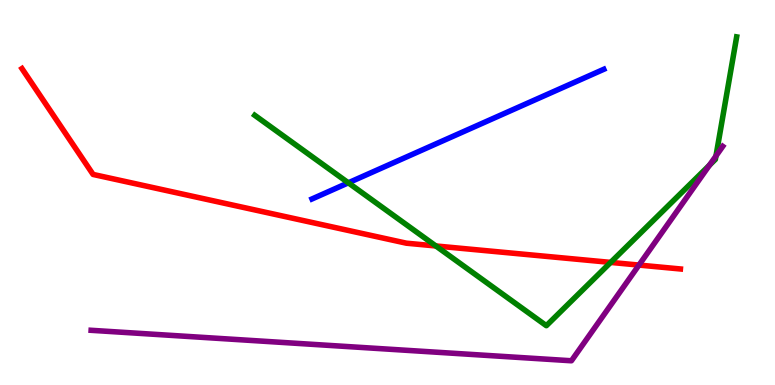[{'lines': ['blue', 'red'], 'intersections': []}, {'lines': ['green', 'red'], 'intersections': [{'x': 5.62, 'y': 3.61}, {'x': 7.88, 'y': 3.18}]}, {'lines': ['purple', 'red'], 'intersections': [{'x': 8.24, 'y': 3.12}]}, {'lines': ['blue', 'green'], 'intersections': [{'x': 4.49, 'y': 5.25}]}, {'lines': ['blue', 'purple'], 'intersections': []}, {'lines': ['green', 'purple'], 'intersections': [{'x': 9.15, 'y': 5.71}, {'x': 9.24, 'y': 5.95}]}]